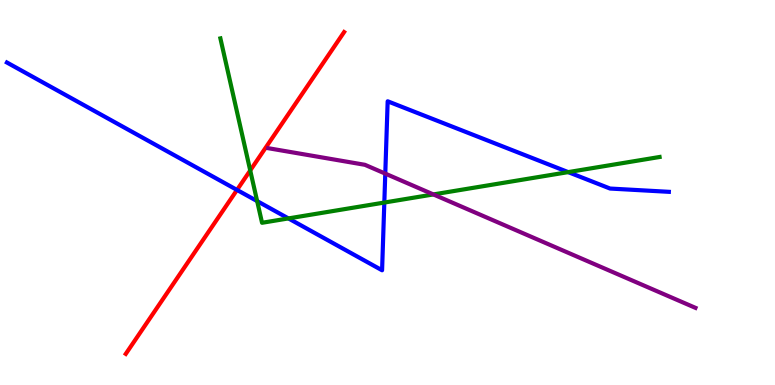[{'lines': ['blue', 'red'], 'intersections': [{'x': 3.06, 'y': 5.07}]}, {'lines': ['green', 'red'], 'intersections': [{'x': 3.23, 'y': 5.57}]}, {'lines': ['purple', 'red'], 'intersections': []}, {'lines': ['blue', 'green'], 'intersections': [{'x': 3.32, 'y': 4.78}, {'x': 3.72, 'y': 4.33}, {'x': 4.96, 'y': 4.74}, {'x': 7.33, 'y': 5.53}]}, {'lines': ['blue', 'purple'], 'intersections': [{'x': 4.97, 'y': 5.49}]}, {'lines': ['green', 'purple'], 'intersections': [{'x': 5.59, 'y': 4.95}]}]